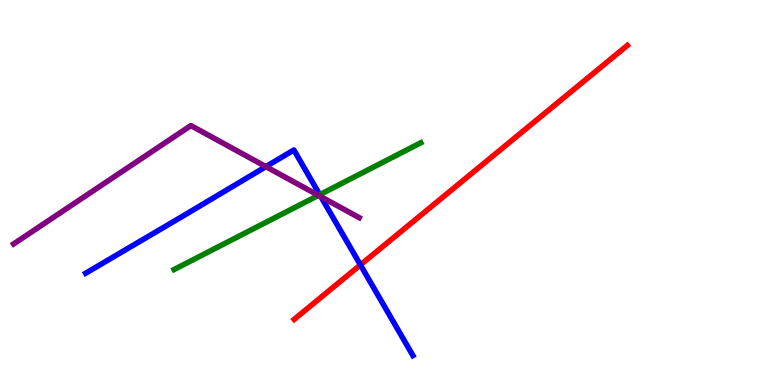[{'lines': ['blue', 'red'], 'intersections': [{'x': 4.65, 'y': 3.12}]}, {'lines': ['green', 'red'], 'intersections': []}, {'lines': ['purple', 'red'], 'intersections': []}, {'lines': ['blue', 'green'], 'intersections': [{'x': 4.13, 'y': 4.94}]}, {'lines': ['blue', 'purple'], 'intersections': [{'x': 3.43, 'y': 5.67}, {'x': 4.14, 'y': 4.89}]}, {'lines': ['green', 'purple'], 'intersections': [{'x': 4.11, 'y': 4.93}]}]